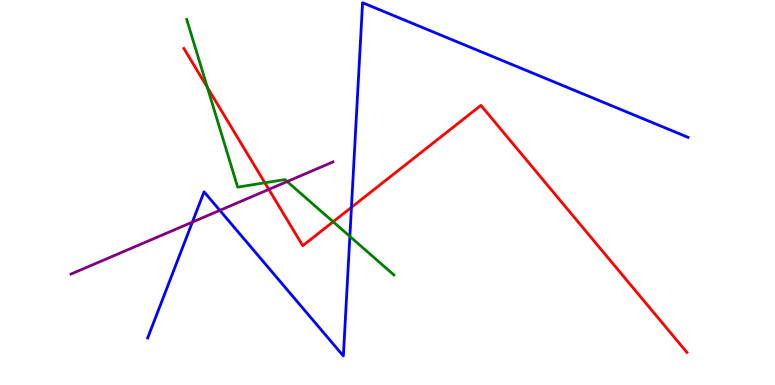[{'lines': ['blue', 'red'], 'intersections': [{'x': 4.53, 'y': 4.61}]}, {'lines': ['green', 'red'], 'intersections': [{'x': 2.68, 'y': 7.73}, {'x': 3.42, 'y': 5.25}, {'x': 4.3, 'y': 4.24}]}, {'lines': ['purple', 'red'], 'intersections': [{'x': 3.47, 'y': 5.08}]}, {'lines': ['blue', 'green'], 'intersections': [{'x': 4.51, 'y': 3.86}]}, {'lines': ['blue', 'purple'], 'intersections': [{'x': 2.48, 'y': 4.23}, {'x': 2.84, 'y': 4.54}]}, {'lines': ['green', 'purple'], 'intersections': [{'x': 3.71, 'y': 5.28}]}]